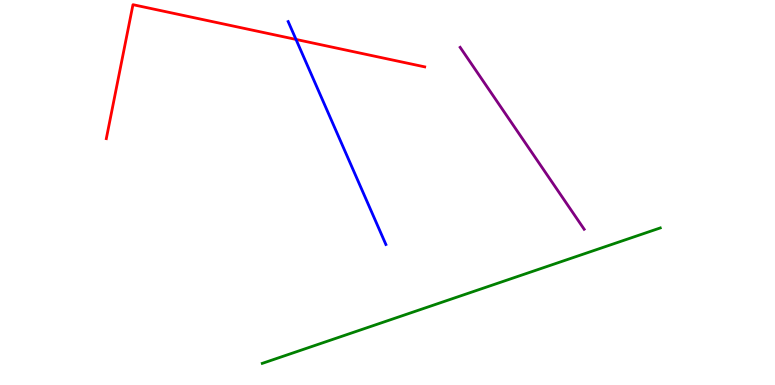[{'lines': ['blue', 'red'], 'intersections': [{'x': 3.82, 'y': 8.98}]}, {'lines': ['green', 'red'], 'intersections': []}, {'lines': ['purple', 'red'], 'intersections': []}, {'lines': ['blue', 'green'], 'intersections': []}, {'lines': ['blue', 'purple'], 'intersections': []}, {'lines': ['green', 'purple'], 'intersections': []}]